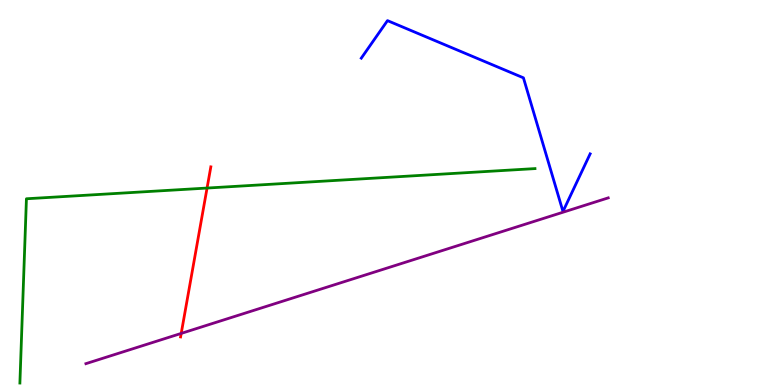[{'lines': ['blue', 'red'], 'intersections': []}, {'lines': ['green', 'red'], 'intersections': [{'x': 2.67, 'y': 5.12}]}, {'lines': ['purple', 'red'], 'intersections': [{'x': 2.34, 'y': 1.34}]}, {'lines': ['blue', 'green'], 'intersections': []}, {'lines': ['blue', 'purple'], 'intersections': []}, {'lines': ['green', 'purple'], 'intersections': []}]